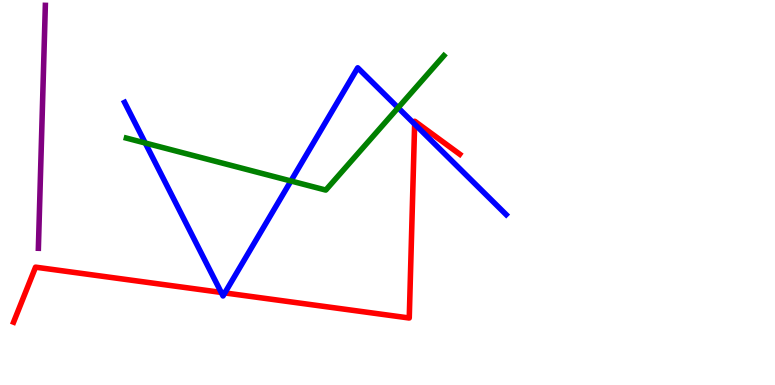[{'lines': ['blue', 'red'], 'intersections': [{'x': 2.85, 'y': 2.4}, {'x': 2.9, 'y': 2.39}, {'x': 5.35, 'y': 6.78}]}, {'lines': ['green', 'red'], 'intersections': []}, {'lines': ['purple', 'red'], 'intersections': []}, {'lines': ['blue', 'green'], 'intersections': [{'x': 1.87, 'y': 6.29}, {'x': 3.75, 'y': 5.3}, {'x': 5.14, 'y': 7.2}]}, {'lines': ['blue', 'purple'], 'intersections': []}, {'lines': ['green', 'purple'], 'intersections': []}]